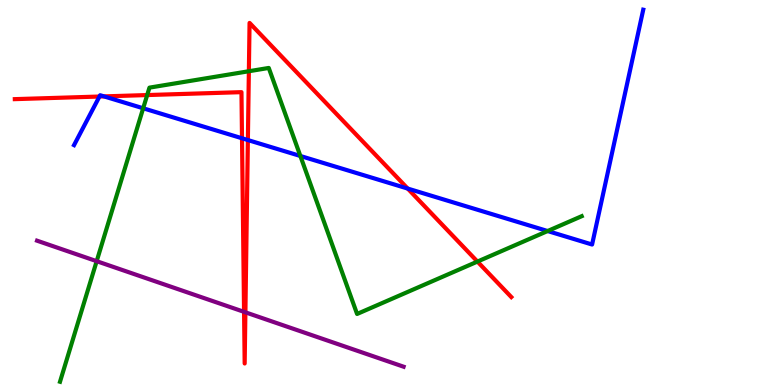[{'lines': ['blue', 'red'], 'intersections': [{'x': 1.28, 'y': 7.49}, {'x': 1.34, 'y': 7.5}, {'x': 3.12, 'y': 6.41}, {'x': 3.2, 'y': 6.36}, {'x': 5.26, 'y': 5.1}]}, {'lines': ['green', 'red'], 'intersections': [{'x': 1.9, 'y': 7.53}, {'x': 3.21, 'y': 8.15}, {'x': 6.16, 'y': 3.21}]}, {'lines': ['purple', 'red'], 'intersections': [{'x': 3.15, 'y': 1.9}, {'x': 3.17, 'y': 1.89}]}, {'lines': ['blue', 'green'], 'intersections': [{'x': 1.85, 'y': 7.19}, {'x': 3.88, 'y': 5.95}, {'x': 7.07, 'y': 4.0}]}, {'lines': ['blue', 'purple'], 'intersections': []}, {'lines': ['green', 'purple'], 'intersections': [{'x': 1.25, 'y': 3.22}]}]